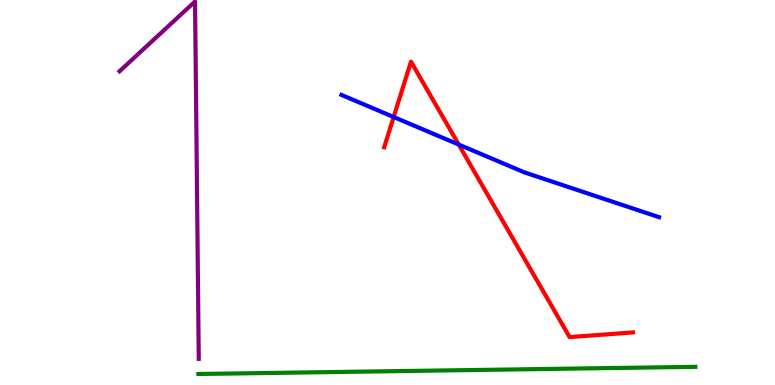[{'lines': ['blue', 'red'], 'intersections': [{'x': 5.08, 'y': 6.96}, {'x': 5.92, 'y': 6.25}]}, {'lines': ['green', 'red'], 'intersections': []}, {'lines': ['purple', 'red'], 'intersections': []}, {'lines': ['blue', 'green'], 'intersections': []}, {'lines': ['blue', 'purple'], 'intersections': []}, {'lines': ['green', 'purple'], 'intersections': []}]